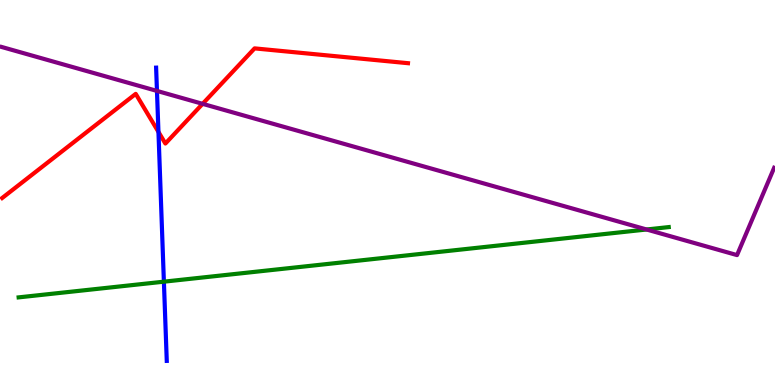[{'lines': ['blue', 'red'], 'intersections': [{'x': 2.04, 'y': 6.57}]}, {'lines': ['green', 'red'], 'intersections': []}, {'lines': ['purple', 'red'], 'intersections': [{'x': 2.61, 'y': 7.3}]}, {'lines': ['blue', 'green'], 'intersections': [{'x': 2.11, 'y': 2.68}]}, {'lines': ['blue', 'purple'], 'intersections': [{'x': 2.03, 'y': 7.64}]}, {'lines': ['green', 'purple'], 'intersections': [{'x': 8.34, 'y': 4.04}]}]